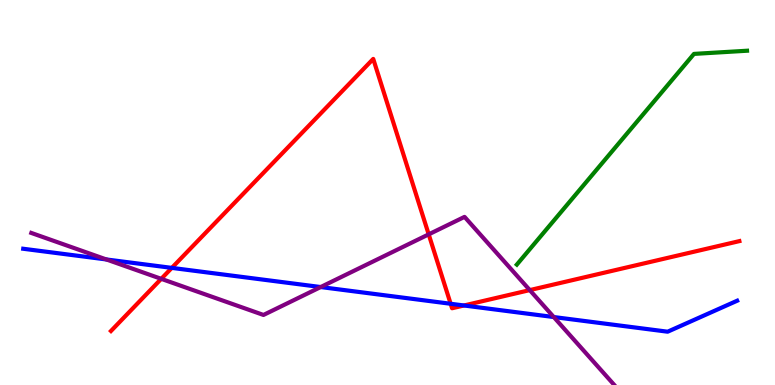[{'lines': ['blue', 'red'], 'intersections': [{'x': 2.22, 'y': 3.04}, {'x': 5.81, 'y': 2.11}, {'x': 5.99, 'y': 2.07}]}, {'lines': ['green', 'red'], 'intersections': []}, {'lines': ['purple', 'red'], 'intersections': [{'x': 2.08, 'y': 2.76}, {'x': 5.53, 'y': 3.91}, {'x': 6.84, 'y': 2.46}]}, {'lines': ['blue', 'green'], 'intersections': []}, {'lines': ['blue', 'purple'], 'intersections': [{'x': 1.37, 'y': 3.26}, {'x': 4.14, 'y': 2.54}, {'x': 7.15, 'y': 1.77}]}, {'lines': ['green', 'purple'], 'intersections': []}]